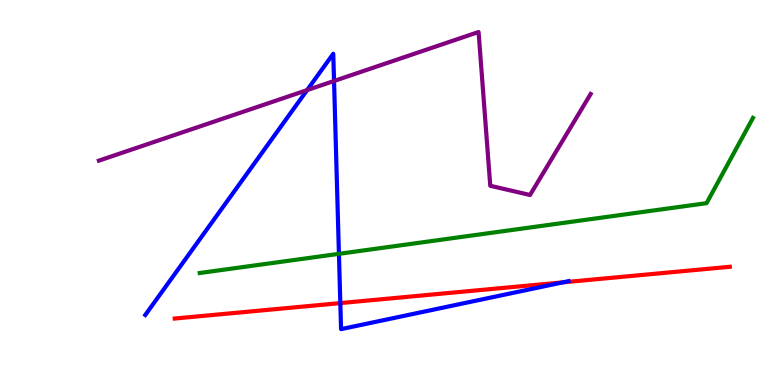[{'lines': ['blue', 'red'], 'intersections': [{'x': 4.39, 'y': 2.13}, {'x': 7.26, 'y': 2.67}]}, {'lines': ['green', 'red'], 'intersections': []}, {'lines': ['purple', 'red'], 'intersections': []}, {'lines': ['blue', 'green'], 'intersections': [{'x': 4.37, 'y': 3.41}]}, {'lines': ['blue', 'purple'], 'intersections': [{'x': 3.96, 'y': 7.66}, {'x': 4.31, 'y': 7.9}]}, {'lines': ['green', 'purple'], 'intersections': []}]